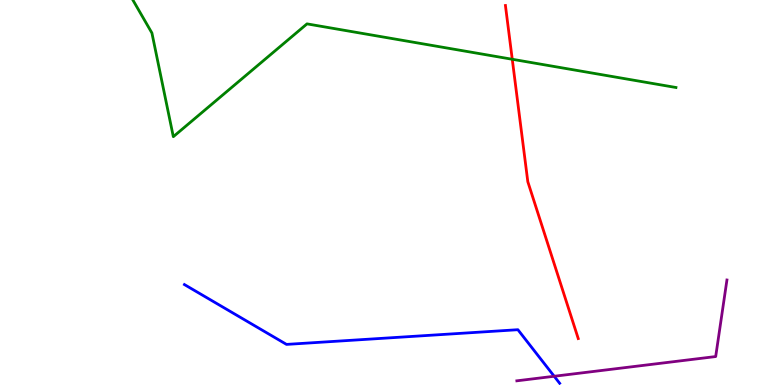[{'lines': ['blue', 'red'], 'intersections': []}, {'lines': ['green', 'red'], 'intersections': [{'x': 6.61, 'y': 8.46}]}, {'lines': ['purple', 'red'], 'intersections': []}, {'lines': ['blue', 'green'], 'intersections': []}, {'lines': ['blue', 'purple'], 'intersections': [{'x': 7.15, 'y': 0.227}]}, {'lines': ['green', 'purple'], 'intersections': []}]